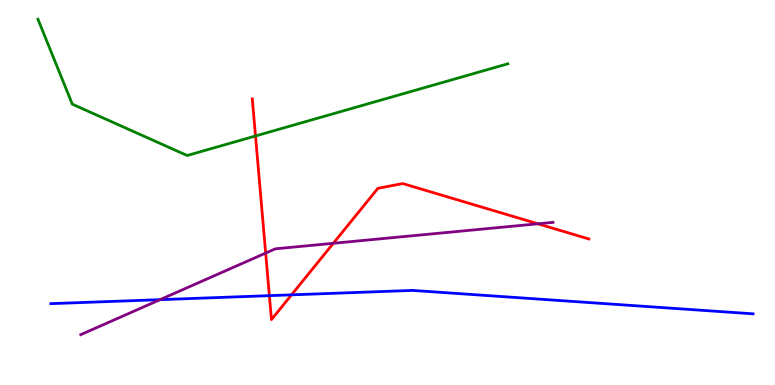[{'lines': ['blue', 'red'], 'intersections': [{'x': 3.48, 'y': 2.32}, {'x': 3.76, 'y': 2.34}]}, {'lines': ['green', 'red'], 'intersections': [{'x': 3.3, 'y': 6.47}]}, {'lines': ['purple', 'red'], 'intersections': [{'x': 3.43, 'y': 3.43}, {'x': 4.3, 'y': 3.68}, {'x': 6.94, 'y': 4.19}]}, {'lines': ['blue', 'green'], 'intersections': []}, {'lines': ['blue', 'purple'], 'intersections': [{'x': 2.07, 'y': 2.22}]}, {'lines': ['green', 'purple'], 'intersections': []}]